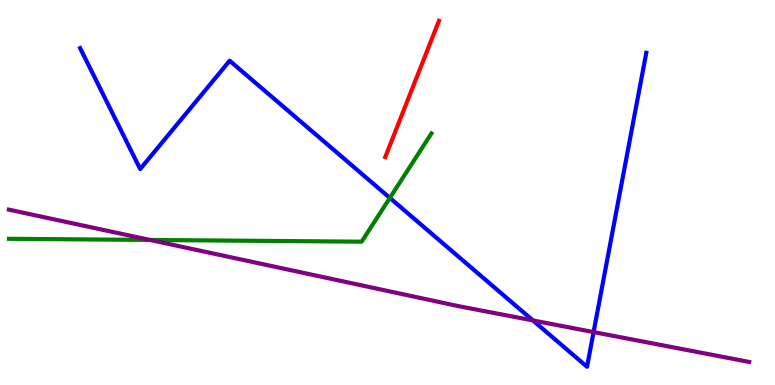[{'lines': ['blue', 'red'], 'intersections': []}, {'lines': ['green', 'red'], 'intersections': []}, {'lines': ['purple', 'red'], 'intersections': []}, {'lines': ['blue', 'green'], 'intersections': [{'x': 5.03, 'y': 4.86}]}, {'lines': ['blue', 'purple'], 'intersections': [{'x': 6.88, 'y': 1.68}, {'x': 7.66, 'y': 1.37}]}, {'lines': ['green', 'purple'], 'intersections': [{'x': 1.94, 'y': 3.77}]}]